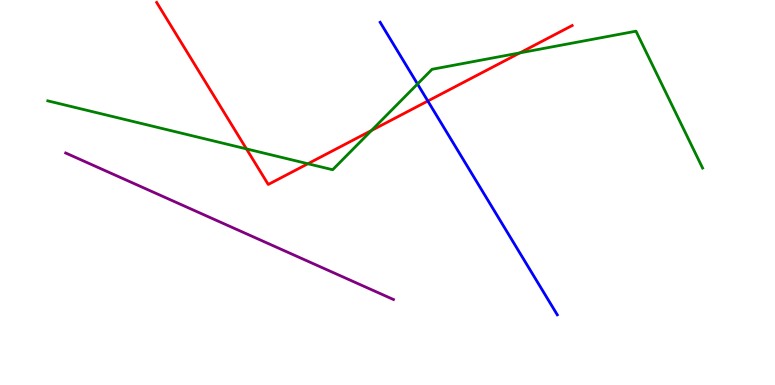[{'lines': ['blue', 'red'], 'intersections': [{'x': 5.52, 'y': 7.38}]}, {'lines': ['green', 'red'], 'intersections': [{'x': 3.18, 'y': 6.13}, {'x': 3.97, 'y': 5.75}, {'x': 4.79, 'y': 6.61}, {'x': 6.71, 'y': 8.63}]}, {'lines': ['purple', 'red'], 'intersections': []}, {'lines': ['blue', 'green'], 'intersections': [{'x': 5.39, 'y': 7.82}]}, {'lines': ['blue', 'purple'], 'intersections': []}, {'lines': ['green', 'purple'], 'intersections': []}]